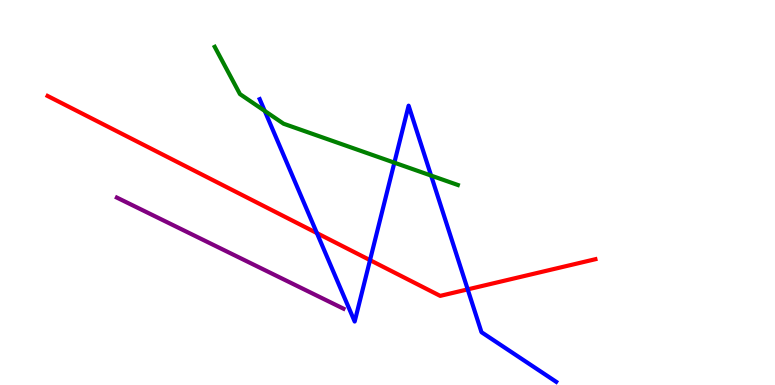[{'lines': ['blue', 'red'], 'intersections': [{'x': 4.09, 'y': 3.95}, {'x': 4.77, 'y': 3.24}, {'x': 6.03, 'y': 2.48}]}, {'lines': ['green', 'red'], 'intersections': []}, {'lines': ['purple', 'red'], 'intersections': []}, {'lines': ['blue', 'green'], 'intersections': [{'x': 3.42, 'y': 7.12}, {'x': 5.09, 'y': 5.77}, {'x': 5.56, 'y': 5.44}]}, {'lines': ['blue', 'purple'], 'intersections': []}, {'lines': ['green', 'purple'], 'intersections': []}]